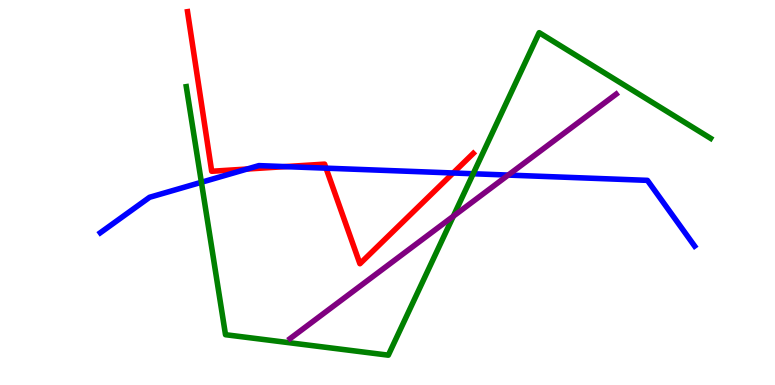[{'lines': ['blue', 'red'], 'intersections': [{'x': 3.19, 'y': 5.61}, {'x': 3.68, 'y': 5.67}, {'x': 4.21, 'y': 5.63}, {'x': 5.85, 'y': 5.51}]}, {'lines': ['green', 'red'], 'intersections': []}, {'lines': ['purple', 'red'], 'intersections': []}, {'lines': ['blue', 'green'], 'intersections': [{'x': 2.6, 'y': 5.27}, {'x': 6.11, 'y': 5.49}]}, {'lines': ['blue', 'purple'], 'intersections': [{'x': 6.56, 'y': 5.45}]}, {'lines': ['green', 'purple'], 'intersections': [{'x': 5.85, 'y': 4.38}]}]